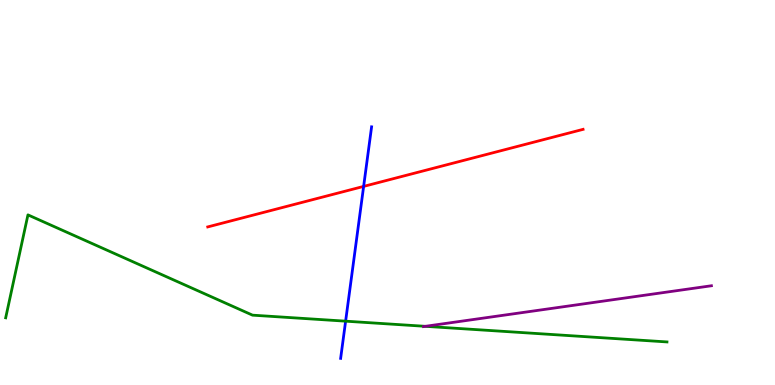[{'lines': ['blue', 'red'], 'intersections': [{'x': 4.69, 'y': 5.16}]}, {'lines': ['green', 'red'], 'intersections': []}, {'lines': ['purple', 'red'], 'intersections': []}, {'lines': ['blue', 'green'], 'intersections': [{'x': 4.46, 'y': 1.66}]}, {'lines': ['blue', 'purple'], 'intersections': []}, {'lines': ['green', 'purple'], 'intersections': [{'x': 5.49, 'y': 1.52}]}]